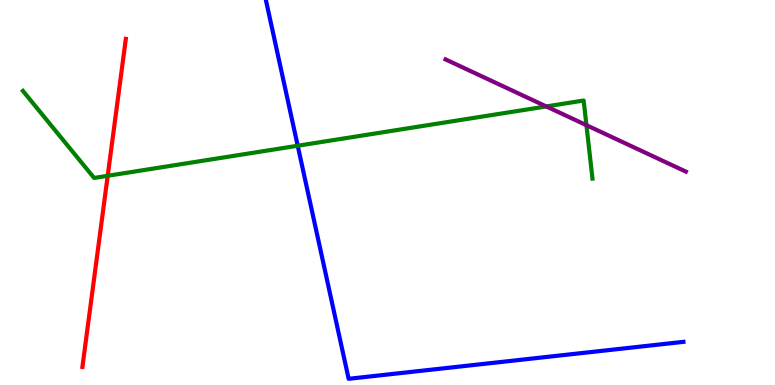[{'lines': ['blue', 'red'], 'intersections': []}, {'lines': ['green', 'red'], 'intersections': [{'x': 1.39, 'y': 5.43}]}, {'lines': ['purple', 'red'], 'intersections': []}, {'lines': ['blue', 'green'], 'intersections': [{'x': 3.84, 'y': 6.21}]}, {'lines': ['blue', 'purple'], 'intersections': []}, {'lines': ['green', 'purple'], 'intersections': [{'x': 7.05, 'y': 7.24}, {'x': 7.57, 'y': 6.75}]}]